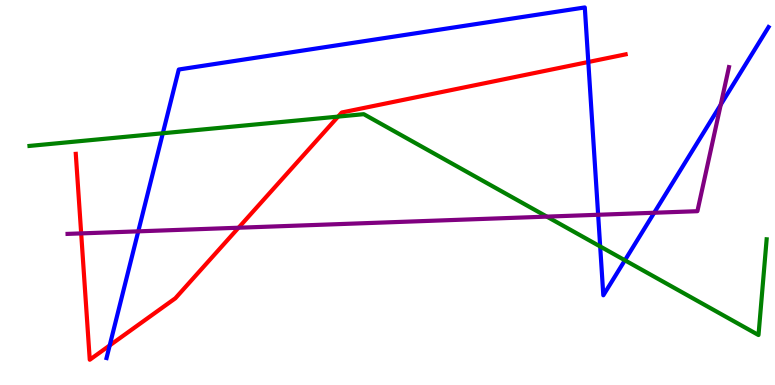[{'lines': ['blue', 'red'], 'intersections': [{'x': 1.42, 'y': 1.03}, {'x': 7.59, 'y': 8.39}]}, {'lines': ['green', 'red'], 'intersections': [{'x': 4.36, 'y': 6.97}]}, {'lines': ['purple', 'red'], 'intersections': [{'x': 1.05, 'y': 3.94}, {'x': 3.08, 'y': 4.08}]}, {'lines': ['blue', 'green'], 'intersections': [{'x': 2.1, 'y': 6.54}, {'x': 7.74, 'y': 3.6}, {'x': 8.06, 'y': 3.24}]}, {'lines': ['blue', 'purple'], 'intersections': [{'x': 1.78, 'y': 3.99}, {'x': 7.72, 'y': 4.42}, {'x': 8.44, 'y': 4.47}, {'x': 9.3, 'y': 7.28}]}, {'lines': ['green', 'purple'], 'intersections': [{'x': 7.06, 'y': 4.37}]}]